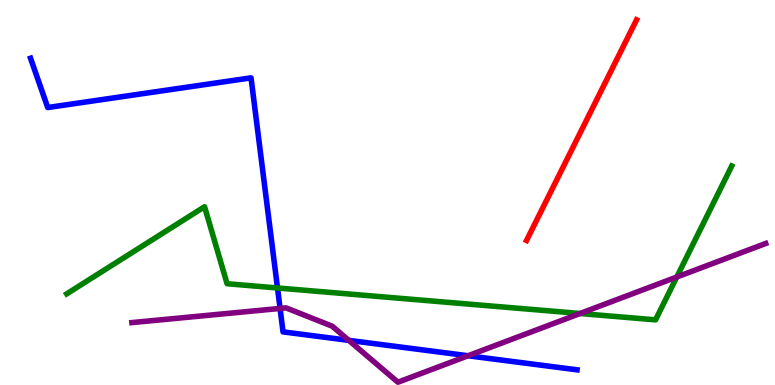[{'lines': ['blue', 'red'], 'intersections': []}, {'lines': ['green', 'red'], 'intersections': []}, {'lines': ['purple', 'red'], 'intersections': []}, {'lines': ['blue', 'green'], 'intersections': [{'x': 3.58, 'y': 2.52}]}, {'lines': ['blue', 'purple'], 'intersections': [{'x': 3.61, 'y': 1.99}, {'x': 4.5, 'y': 1.16}, {'x': 6.04, 'y': 0.76}]}, {'lines': ['green', 'purple'], 'intersections': [{'x': 7.48, 'y': 1.86}, {'x': 8.73, 'y': 2.8}]}]